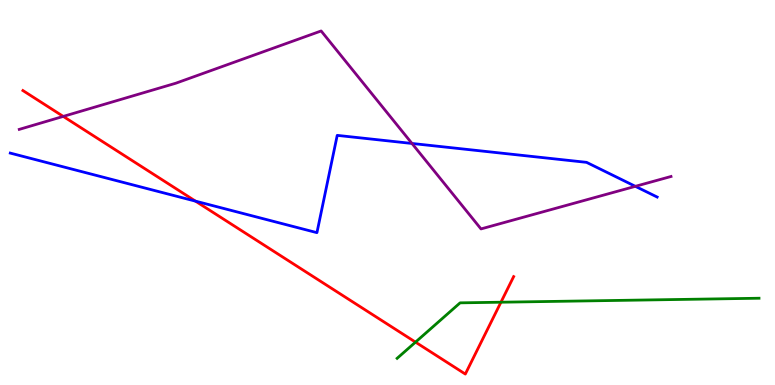[{'lines': ['blue', 'red'], 'intersections': [{'x': 2.52, 'y': 4.78}]}, {'lines': ['green', 'red'], 'intersections': [{'x': 5.36, 'y': 1.11}, {'x': 6.46, 'y': 2.15}]}, {'lines': ['purple', 'red'], 'intersections': [{'x': 0.816, 'y': 6.98}]}, {'lines': ['blue', 'green'], 'intersections': []}, {'lines': ['blue', 'purple'], 'intersections': [{'x': 5.32, 'y': 6.27}, {'x': 8.2, 'y': 5.16}]}, {'lines': ['green', 'purple'], 'intersections': []}]